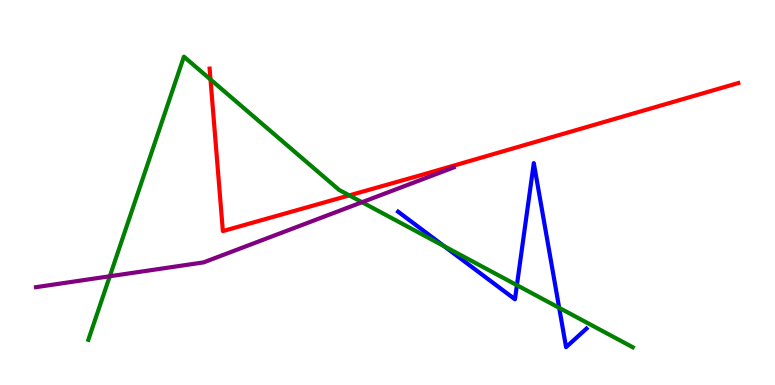[{'lines': ['blue', 'red'], 'intersections': []}, {'lines': ['green', 'red'], 'intersections': [{'x': 2.72, 'y': 7.94}, {'x': 4.51, 'y': 4.93}]}, {'lines': ['purple', 'red'], 'intersections': []}, {'lines': ['blue', 'green'], 'intersections': [{'x': 5.73, 'y': 3.61}, {'x': 6.67, 'y': 2.59}, {'x': 7.22, 'y': 2.0}]}, {'lines': ['blue', 'purple'], 'intersections': []}, {'lines': ['green', 'purple'], 'intersections': [{'x': 1.42, 'y': 2.82}, {'x': 4.67, 'y': 4.75}]}]